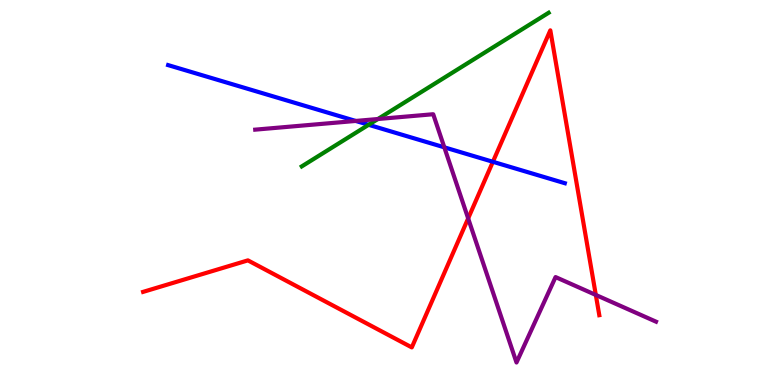[{'lines': ['blue', 'red'], 'intersections': [{'x': 6.36, 'y': 5.8}]}, {'lines': ['green', 'red'], 'intersections': []}, {'lines': ['purple', 'red'], 'intersections': [{'x': 6.04, 'y': 4.33}, {'x': 7.69, 'y': 2.34}]}, {'lines': ['blue', 'green'], 'intersections': [{'x': 4.76, 'y': 6.76}]}, {'lines': ['blue', 'purple'], 'intersections': [{'x': 4.59, 'y': 6.86}, {'x': 5.73, 'y': 6.17}]}, {'lines': ['green', 'purple'], 'intersections': [{'x': 4.88, 'y': 6.91}]}]